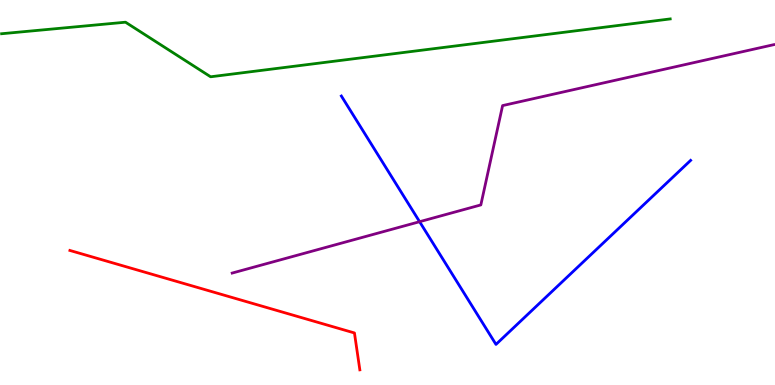[{'lines': ['blue', 'red'], 'intersections': []}, {'lines': ['green', 'red'], 'intersections': []}, {'lines': ['purple', 'red'], 'intersections': []}, {'lines': ['blue', 'green'], 'intersections': []}, {'lines': ['blue', 'purple'], 'intersections': [{'x': 5.41, 'y': 4.24}]}, {'lines': ['green', 'purple'], 'intersections': []}]